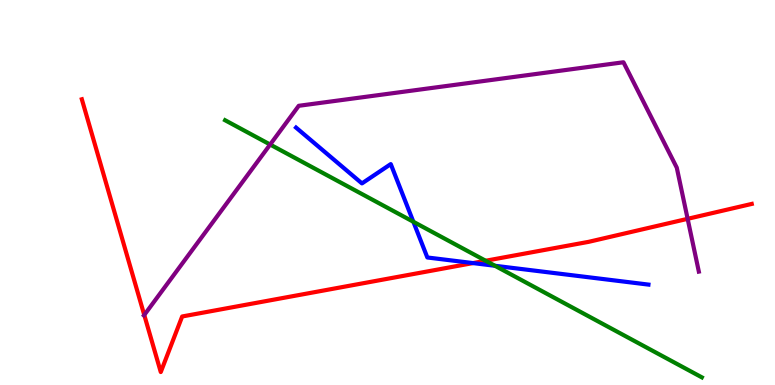[{'lines': ['blue', 'red'], 'intersections': [{'x': 6.1, 'y': 3.17}]}, {'lines': ['green', 'red'], 'intersections': [{'x': 6.27, 'y': 3.23}]}, {'lines': ['purple', 'red'], 'intersections': [{'x': 1.86, 'y': 1.82}, {'x': 8.87, 'y': 4.32}]}, {'lines': ['blue', 'green'], 'intersections': [{'x': 5.33, 'y': 4.24}, {'x': 6.39, 'y': 3.1}]}, {'lines': ['blue', 'purple'], 'intersections': []}, {'lines': ['green', 'purple'], 'intersections': [{'x': 3.49, 'y': 6.25}]}]